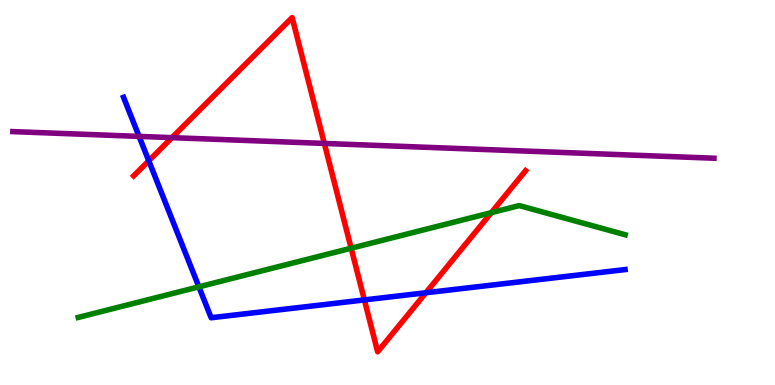[{'lines': ['blue', 'red'], 'intersections': [{'x': 1.92, 'y': 5.82}, {'x': 4.7, 'y': 2.21}, {'x': 5.5, 'y': 2.4}]}, {'lines': ['green', 'red'], 'intersections': [{'x': 4.53, 'y': 3.55}, {'x': 6.34, 'y': 4.48}]}, {'lines': ['purple', 'red'], 'intersections': [{'x': 2.22, 'y': 6.42}, {'x': 4.19, 'y': 6.27}]}, {'lines': ['blue', 'green'], 'intersections': [{'x': 2.57, 'y': 2.55}]}, {'lines': ['blue', 'purple'], 'intersections': [{'x': 1.79, 'y': 6.46}]}, {'lines': ['green', 'purple'], 'intersections': []}]